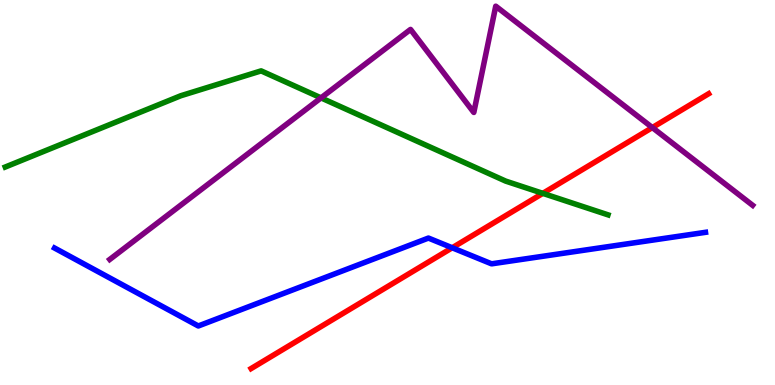[{'lines': ['blue', 'red'], 'intersections': [{'x': 5.83, 'y': 3.56}]}, {'lines': ['green', 'red'], 'intersections': [{'x': 7.0, 'y': 4.98}]}, {'lines': ['purple', 'red'], 'intersections': [{'x': 8.42, 'y': 6.69}]}, {'lines': ['blue', 'green'], 'intersections': []}, {'lines': ['blue', 'purple'], 'intersections': []}, {'lines': ['green', 'purple'], 'intersections': [{'x': 4.14, 'y': 7.46}]}]